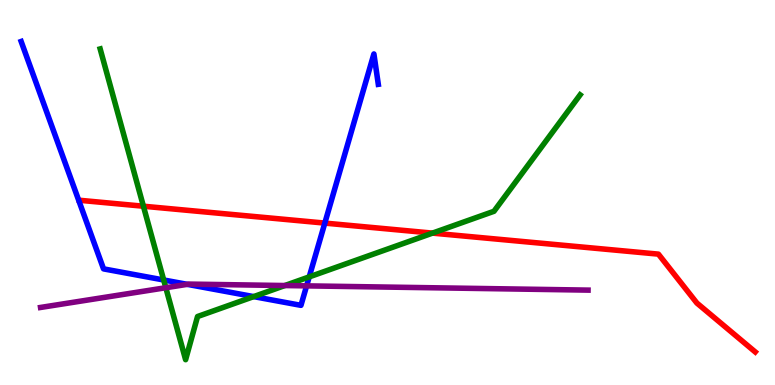[{'lines': ['blue', 'red'], 'intersections': [{'x': 4.19, 'y': 4.21}]}, {'lines': ['green', 'red'], 'intersections': [{'x': 1.85, 'y': 4.64}, {'x': 5.58, 'y': 3.95}]}, {'lines': ['purple', 'red'], 'intersections': []}, {'lines': ['blue', 'green'], 'intersections': [{'x': 2.11, 'y': 2.73}, {'x': 3.27, 'y': 2.3}, {'x': 3.99, 'y': 2.81}]}, {'lines': ['blue', 'purple'], 'intersections': [{'x': 2.42, 'y': 2.61}, {'x': 3.96, 'y': 2.57}]}, {'lines': ['green', 'purple'], 'intersections': [{'x': 2.14, 'y': 2.53}, {'x': 3.68, 'y': 2.58}]}]